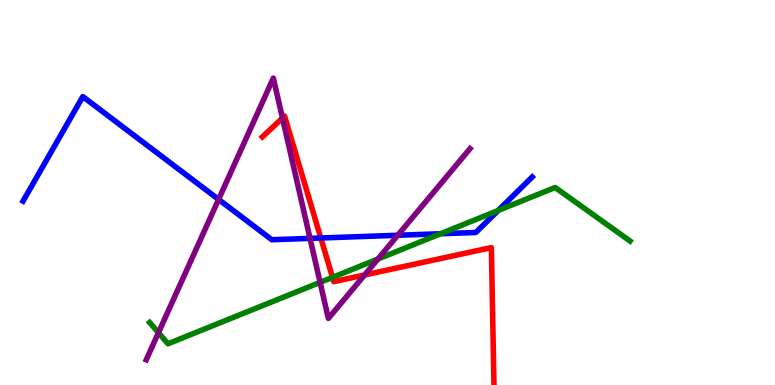[{'lines': ['blue', 'red'], 'intersections': [{'x': 4.14, 'y': 3.82}]}, {'lines': ['green', 'red'], 'intersections': [{'x': 4.29, 'y': 2.8}]}, {'lines': ['purple', 'red'], 'intersections': [{'x': 3.64, 'y': 6.93}, {'x': 4.7, 'y': 2.86}]}, {'lines': ['blue', 'green'], 'intersections': [{'x': 5.68, 'y': 3.93}, {'x': 6.43, 'y': 4.53}]}, {'lines': ['blue', 'purple'], 'intersections': [{'x': 2.82, 'y': 4.82}, {'x': 4.0, 'y': 3.81}, {'x': 5.13, 'y': 3.89}]}, {'lines': ['green', 'purple'], 'intersections': [{'x': 2.04, 'y': 1.36}, {'x': 4.13, 'y': 2.67}, {'x': 4.88, 'y': 3.27}]}]